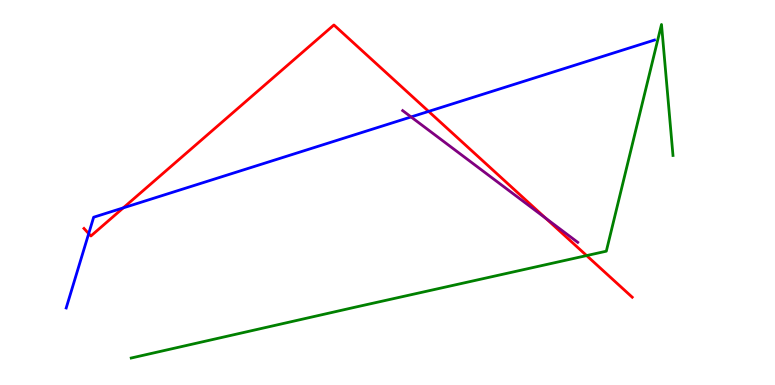[{'lines': ['blue', 'red'], 'intersections': [{'x': 1.14, 'y': 3.93}, {'x': 1.59, 'y': 4.6}, {'x': 5.53, 'y': 7.11}]}, {'lines': ['green', 'red'], 'intersections': [{'x': 7.57, 'y': 3.36}]}, {'lines': ['purple', 'red'], 'intersections': [{'x': 7.04, 'y': 4.33}]}, {'lines': ['blue', 'green'], 'intersections': []}, {'lines': ['blue', 'purple'], 'intersections': [{'x': 5.3, 'y': 6.96}]}, {'lines': ['green', 'purple'], 'intersections': []}]